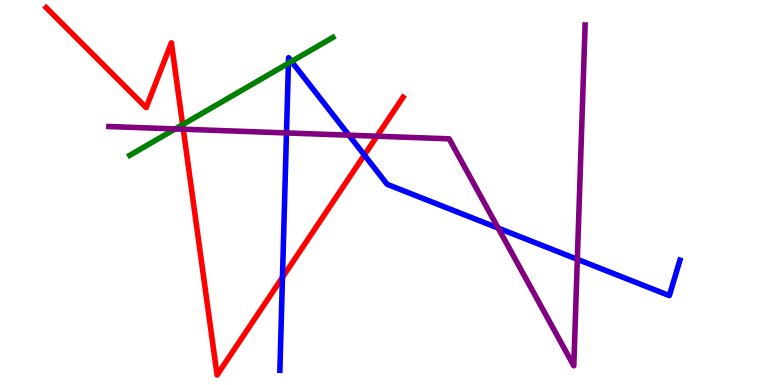[{'lines': ['blue', 'red'], 'intersections': [{'x': 3.64, 'y': 2.8}, {'x': 4.7, 'y': 5.97}]}, {'lines': ['green', 'red'], 'intersections': [{'x': 2.36, 'y': 6.76}]}, {'lines': ['purple', 'red'], 'intersections': [{'x': 2.36, 'y': 6.64}, {'x': 4.86, 'y': 6.46}]}, {'lines': ['blue', 'green'], 'intersections': [{'x': 3.72, 'y': 8.36}, {'x': 3.76, 'y': 8.4}]}, {'lines': ['blue', 'purple'], 'intersections': [{'x': 3.7, 'y': 6.55}, {'x': 4.5, 'y': 6.49}, {'x': 6.43, 'y': 4.08}, {'x': 7.45, 'y': 3.26}]}, {'lines': ['green', 'purple'], 'intersections': [{'x': 2.26, 'y': 6.65}]}]